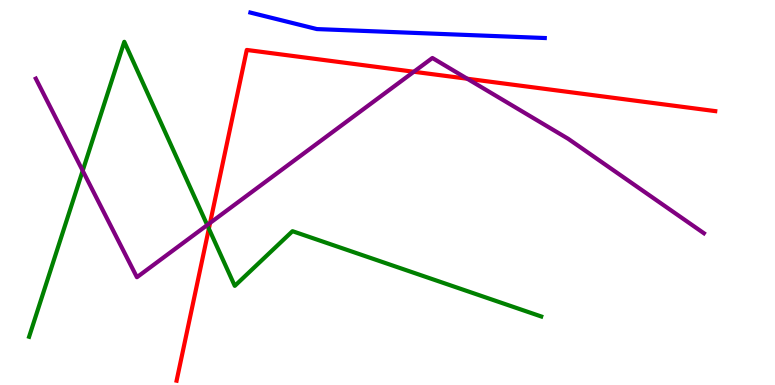[{'lines': ['blue', 'red'], 'intersections': []}, {'lines': ['green', 'red'], 'intersections': [{'x': 2.69, 'y': 4.06}]}, {'lines': ['purple', 'red'], 'intersections': [{'x': 2.71, 'y': 4.21}, {'x': 5.34, 'y': 8.14}, {'x': 6.03, 'y': 7.95}]}, {'lines': ['blue', 'green'], 'intersections': []}, {'lines': ['blue', 'purple'], 'intersections': []}, {'lines': ['green', 'purple'], 'intersections': [{'x': 1.07, 'y': 5.57}, {'x': 2.67, 'y': 4.15}]}]